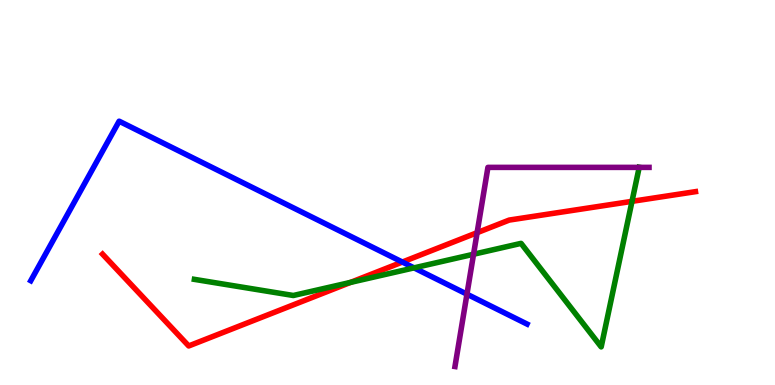[{'lines': ['blue', 'red'], 'intersections': [{'x': 5.19, 'y': 3.19}]}, {'lines': ['green', 'red'], 'intersections': [{'x': 4.52, 'y': 2.66}, {'x': 8.15, 'y': 4.77}]}, {'lines': ['purple', 'red'], 'intersections': [{'x': 6.16, 'y': 3.96}]}, {'lines': ['blue', 'green'], 'intersections': [{'x': 5.34, 'y': 3.04}]}, {'lines': ['blue', 'purple'], 'intersections': [{'x': 6.03, 'y': 2.36}]}, {'lines': ['green', 'purple'], 'intersections': [{'x': 6.11, 'y': 3.4}, {'x': 8.25, 'y': 5.65}]}]